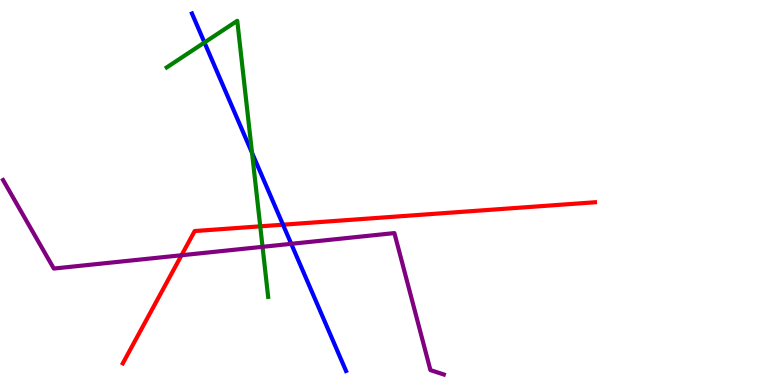[{'lines': ['blue', 'red'], 'intersections': [{'x': 3.65, 'y': 4.16}]}, {'lines': ['green', 'red'], 'intersections': [{'x': 3.36, 'y': 4.12}]}, {'lines': ['purple', 'red'], 'intersections': [{'x': 2.34, 'y': 3.37}]}, {'lines': ['blue', 'green'], 'intersections': [{'x': 2.64, 'y': 8.9}, {'x': 3.25, 'y': 6.03}]}, {'lines': ['blue', 'purple'], 'intersections': [{'x': 3.76, 'y': 3.67}]}, {'lines': ['green', 'purple'], 'intersections': [{'x': 3.39, 'y': 3.59}]}]